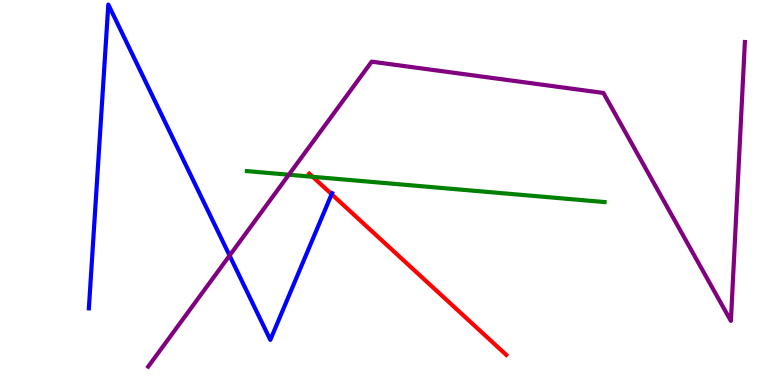[{'lines': ['blue', 'red'], 'intersections': [{'x': 4.28, 'y': 4.96}]}, {'lines': ['green', 'red'], 'intersections': [{'x': 4.04, 'y': 5.41}]}, {'lines': ['purple', 'red'], 'intersections': []}, {'lines': ['blue', 'green'], 'intersections': []}, {'lines': ['blue', 'purple'], 'intersections': [{'x': 2.96, 'y': 3.36}]}, {'lines': ['green', 'purple'], 'intersections': [{'x': 3.73, 'y': 5.46}]}]